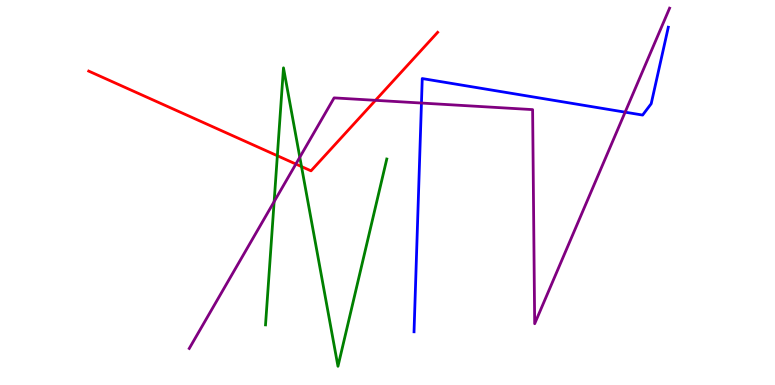[{'lines': ['blue', 'red'], 'intersections': []}, {'lines': ['green', 'red'], 'intersections': [{'x': 3.58, 'y': 5.95}, {'x': 3.89, 'y': 5.67}]}, {'lines': ['purple', 'red'], 'intersections': [{'x': 3.82, 'y': 5.74}, {'x': 4.84, 'y': 7.39}]}, {'lines': ['blue', 'green'], 'intersections': []}, {'lines': ['blue', 'purple'], 'intersections': [{'x': 5.44, 'y': 7.32}, {'x': 8.07, 'y': 7.09}]}, {'lines': ['green', 'purple'], 'intersections': [{'x': 3.54, 'y': 4.76}, {'x': 3.87, 'y': 5.92}]}]